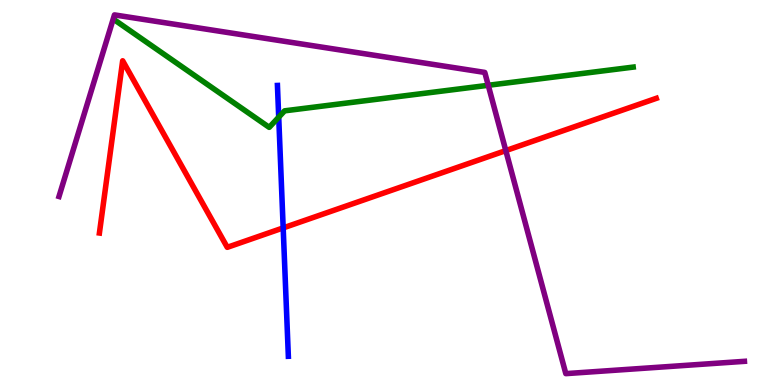[{'lines': ['blue', 'red'], 'intersections': [{'x': 3.65, 'y': 4.08}]}, {'lines': ['green', 'red'], 'intersections': []}, {'lines': ['purple', 'red'], 'intersections': [{'x': 6.53, 'y': 6.09}]}, {'lines': ['blue', 'green'], 'intersections': [{'x': 3.6, 'y': 6.96}]}, {'lines': ['blue', 'purple'], 'intersections': []}, {'lines': ['green', 'purple'], 'intersections': [{'x': 6.3, 'y': 7.78}]}]